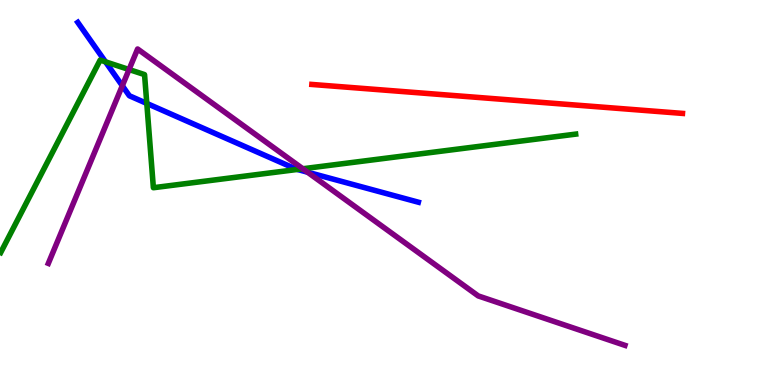[{'lines': ['blue', 'red'], 'intersections': []}, {'lines': ['green', 'red'], 'intersections': []}, {'lines': ['purple', 'red'], 'intersections': []}, {'lines': ['blue', 'green'], 'intersections': [{'x': 1.36, 'y': 8.39}, {'x': 1.89, 'y': 7.31}, {'x': 3.84, 'y': 5.6}]}, {'lines': ['blue', 'purple'], 'intersections': [{'x': 1.58, 'y': 7.77}, {'x': 3.97, 'y': 5.53}]}, {'lines': ['green', 'purple'], 'intersections': [{'x': 1.67, 'y': 8.19}, {'x': 3.91, 'y': 5.62}]}]